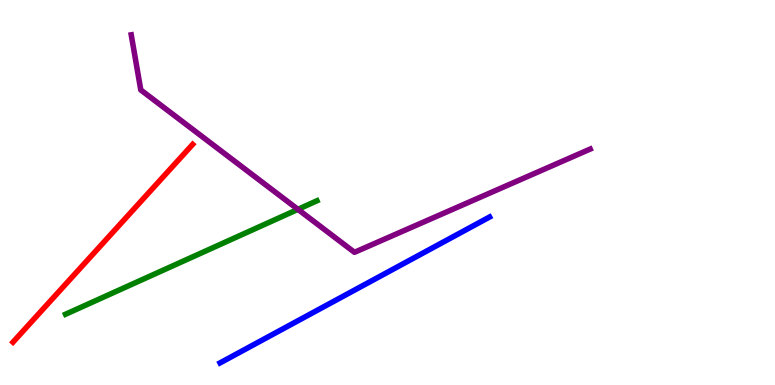[{'lines': ['blue', 'red'], 'intersections': []}, {'lines': ['green', 'red'], 'intersections': []}, {'lines': ['purple', 'red'], 'intersections': []}, {'lines': ['blue', 'green'], 'intersections': []}, {'lines': ['blue', 'purple'], 'intersections': []}, {'lines': ['green', 'purple'], 'intersections': [{'x': 3.84, 'y': 4.56}]}]